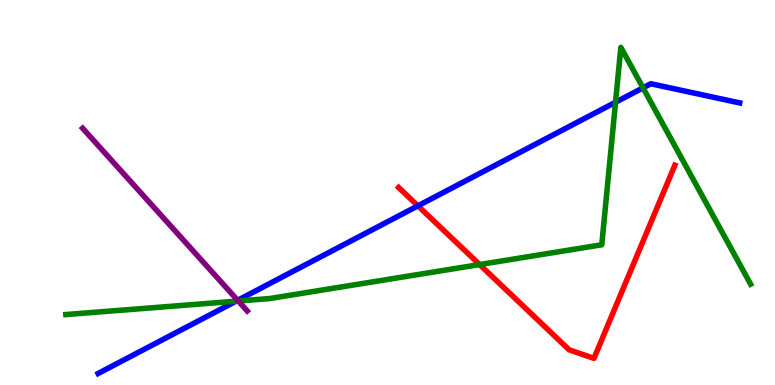[{'lines': ['blue', 'red'], 'intersections': [{'x': 5.39, 'y': 4.65}]}, {'lines': ['green', 'red'], 'intersections': [{'x': 6.19, 'y': 3.13}]}, {'lines': ['purple', 'red'], 'intersections': []}, {'lines': ['blue', 'green'], 'intersections': [{'x': 3.05, 'y': 2.18}, {'x': 7.94, 'y': 7.34}, {'x': 8.3, 'y': 7.72}]}, {'lines': ['blue', 'purple'], 'intersections': [{'x': 3.07, 'y': 2.2}]}, {'lines': ['green', 'purple'], 'intersections': [{'x': 3.07, 'y': 2.18}]}]